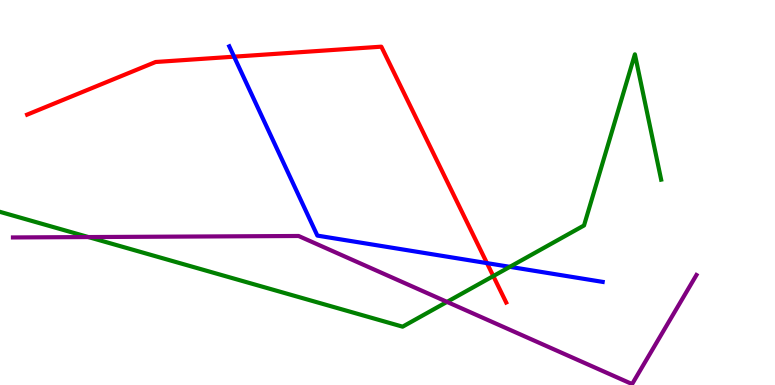[{'lines': ['blue', 'red'], 'intersections': [{'x': 3.02, 'y': 8.53}, {'x': 6.28, 'y': 3.17}]}, {'lines': ['green', 'red'], 'intersections': [{'x': 6.37, 'y': 2.83}]}, {'lines': ['purple', 'red'], 'intersections': []}, {'lines': ['blue', 'green'], 'intersections': [{'x': 6.58, 'y': 3.07}]}, {'lines': ['blue', 'purple'], 'intersections': []}, {'lines': ['green', 'purple'], 'intersections': [{'x': 1.14, 'y': 3.84}, {'x': 5.77, 'y': 2.16}]}]